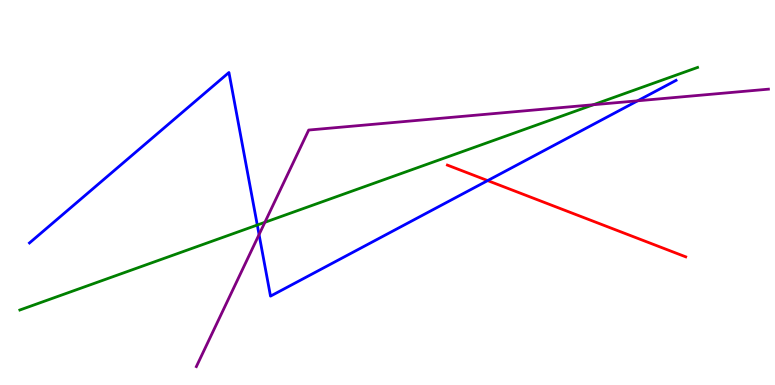[{'lines': ['blue', 'red'], 'intersections': [{'x': 6.29, 'y': 5.31}]}, {'lines': ['green', 'red'], 'intersections': []}, {'lines': ['purple', 'red'], 'intersections': []}, {'lines': ['blue', 'green'], 'intersections': [{'x': 3.32, 'y': 4.16}]}, {'lines': ['blue', 'purple'], 'intersections': [{'x': 3.34, 'y': 3.91}, {'x': 8.23, 'y': 7.38}]}, {'lines': ['green', 'purple'], 'intersections': [{'x': 3.42, 'y': 4.23}, {'x': 7.66, 'y': 7.28}]}]